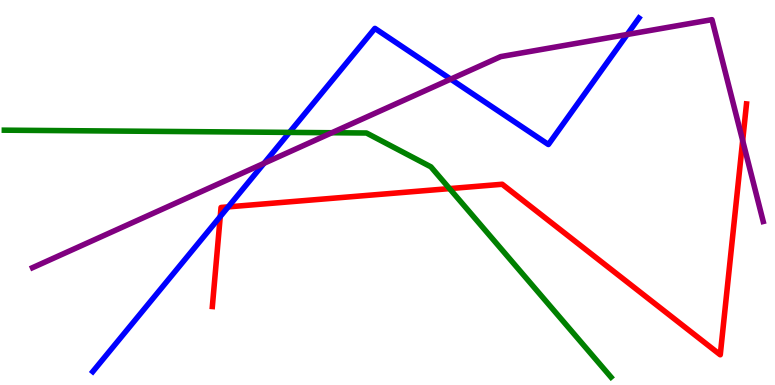[{'lines': ['blue', 'red'], 'intersections': [{'x': 2.84, 'y': 4.38}, {'x': 2.94, 'y': 4.63}]}, {'lines': ['green', 'red'], 'intersections': [{'x': 5.8, 'y': 5.1}]}, {'lines': ['purple', 'red'], 'intersections': [{'x': 9.58, 'y': 6.35}]}, {'lines': ['blue', 'green'], 'intersections': [{'x': 3.73, 'y': 6.56}]}, {'lines': ['blue', 'purple'], 'intersections': [{'x': 3.41, 'y': 5.76}, {'x': 5.82, 'y': 7.94}, {'x': 8.09, 'y': 9.1}]}, {'lines': ['green', 'purple'], 'intersections': [{'x': 4.28, 'y': 6.55}]}]